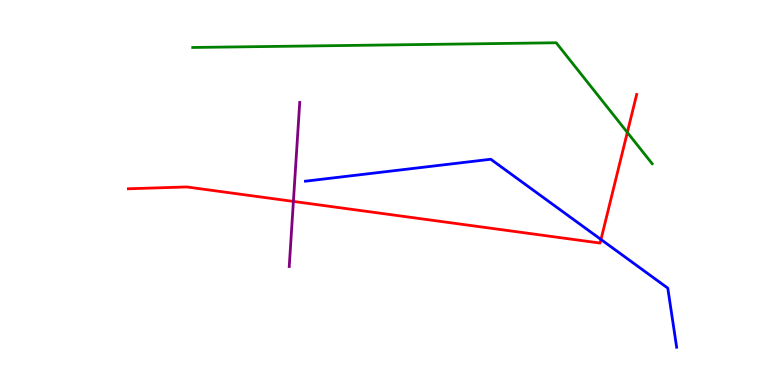[{'lines': ['blue', 'red'], 'intersections': [{'x': 7.75, 'y': 3.78}]}, {'lines': ['green', 'red'], 'intersections': [{'x': 8.09, 'y': 6.56}]}, {'lines': ['purple', 'red'], 'intersections': [{'x': 3.79, 'y': 4.77}]}, {'lines': ['blue', 'green'], 'intersections': []}, {'lines': ['blue', 'purple'], 'intersections': []}, {'lines': ['green', 'purple'], 'intersections': []}]